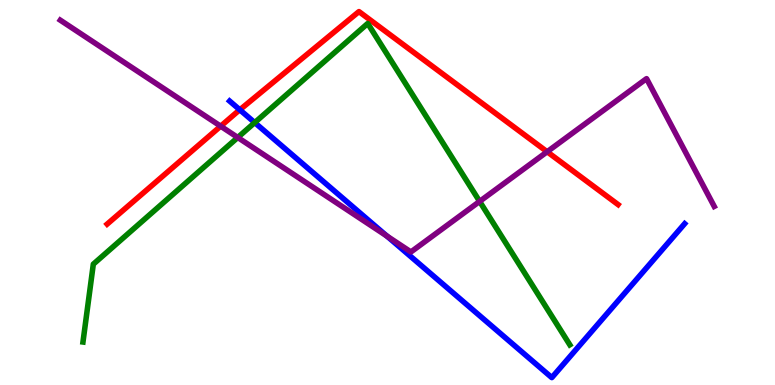[{'lines': ['blue', 'red'], 'intersections': [{'x': 3.09, 'y': 7.15}]}, {'lines': ['green', 'red'], 'intersections': []}, {'lines': ['purple', 'red'], 'intersections': [{'x': 2.85, 'y': 6.72}, {'x': 7.06, 'y': 6.06}]}, {'lines': ['blue', 'green'], 'intersections': [{'x': 3.29, 'y': 6.82}]}, {'lines': ['blue', 'purple'], 'intersections': [{'x': 4.99, 'y': 3.87}]}, {'lines': ['green', 'purple'], 'intersections': [{'x': 3.07, 'y': 6.43}, {'x': 6.19, 'y': 4.77}]}]